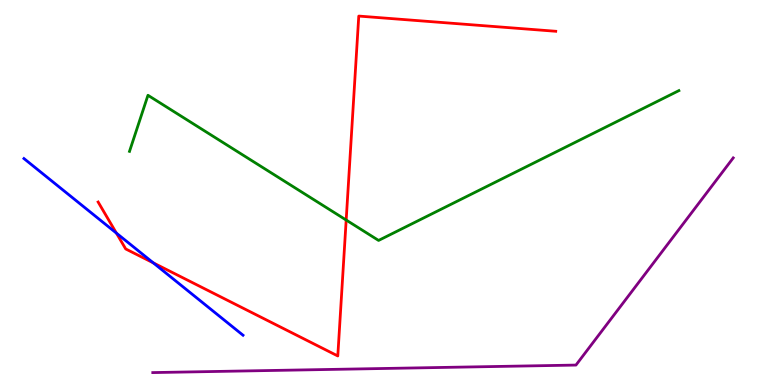[{'lines': ['blue', 'red'], 'intersections': [{'x': 1.5, 'y': 3.95}, {'x': 1.98, 'y': 3.17}]}, {'lines': ['green', 'red'], 'intersections': [{'x': 4.47, 'y': 4.28}]}, {'lines': ['purple', 'red'], 'intersections': []}, {'lines': ['blue', 'green'], 'intersections': []}, {'lines': ['blue', 'purple'], 'intersections': []}, {'lines': ['green', 'purple'], 'intersections': []}]